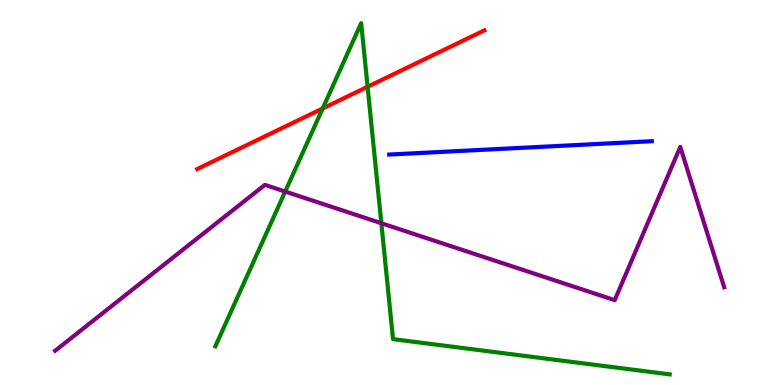[{'lines': ['blue', 'red'], 'intersections': []}, {'lines': ['green', 'red'], 'intersections': [{'x': 4.16, 'y': 7.18}, {'x': 4.74, 'y': 7.75}]}, {'lines': ['purple', 'red'], 'intersections': []}, {'lines': ['blue', 'green'], 'intersections': []}, {'lines': ['blue', 'purple'], 'intersections': []}, {'lines': ['green', 'purple'], 'intersections': [{'x': 3.68, 'y': 5.02}, {'x': 4.92, 'y': 4.2}]}]